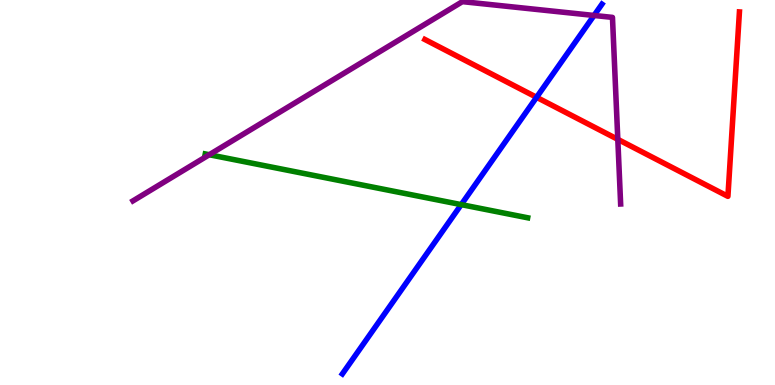[{'lines': ['blue', 'red'], 'intersections': [{'x': 6.92, 'y': 7.47}]}, {'lines': ['green', 'red'], 'intersections': []}, {'lines': ['purple', 'red'], 'intersections': [{'x': 7.97, 'y': 6.38}]}, {'lines': ['blue', 'green'], 'intersections': [{'x': 5.95, 'y': 4.69}]}, {'lines': ['blue', 'purple'], 'intersections': [{'x': 7.66, 'y': 9.6}]}, {'lines': ['green', 'purple'], 'intersections': [{'x': 2.7, 'y': 5.98}]}]